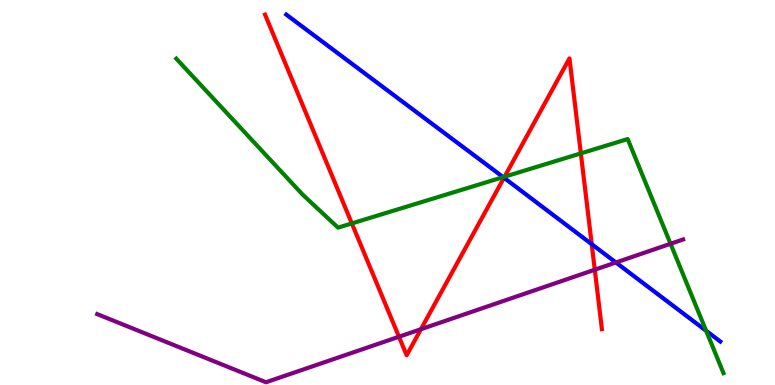[{'lines': ['blue', 'red'], 'intersections': [{'x': 6.5, 'y': 5.38}, {'x': 7.64, 'y': 3.66}]}, {'lines': ['green', 'red'], 'intersections': [{'x': 4.54, 'y': 4.2}, {'x': 6.51, 'y': 5.41}, {'x': 7.49, 'y': 6.02}]}, {'lines': ['purple', 'red'], 'intersections': [{'x': 5.15, 'y': 1.25}, {'x': 5.43, 'y': 1.45}, {'x': 7.67, 'y': 2.99}]}, {'lines': ['blue', 'green'], 'intersections': [{'x': 6.49, 'y': 5.4}, {'x': 9.11, 'y': 1.41}]}, {'lines': ['blue', 'purple'], 'intersections': [{'x': 7.95, 'y': 3.18}]}, {'lines': ['green', 'purple'], 'intersections': [{'x': 8.65, 'y': 3.67}]}]